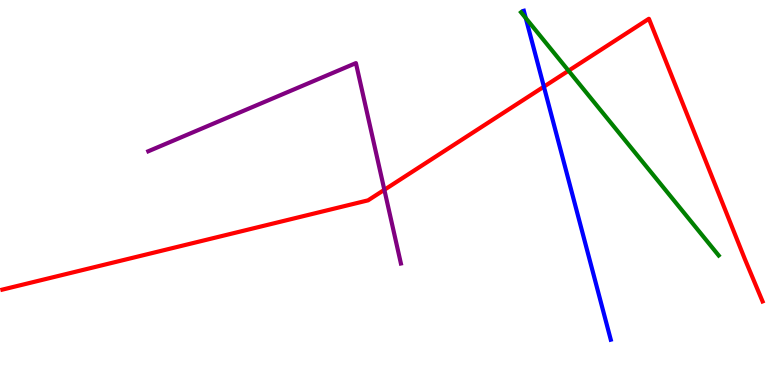[{'lines': ['blue', 'red'], 'intersections': [{'x': 7.02, 'y': 7.75}]}, {'lines': ['green', 'red'], 'intersections': [{'x': 7.34, 'y': 8.16}]}, {'lines': ['purple', 'red'], 'intersections': [{'x': 4.96, 'y': 5.07}]}, {'lines': ['blue', 'green'], 'intersections': [{'x': 6.78, 'y': 9.53}]}, {'lines': ['blue', 'purple'], 'intersections': []}, {'lines': ['green', 'purple'], 'intersections': []}]